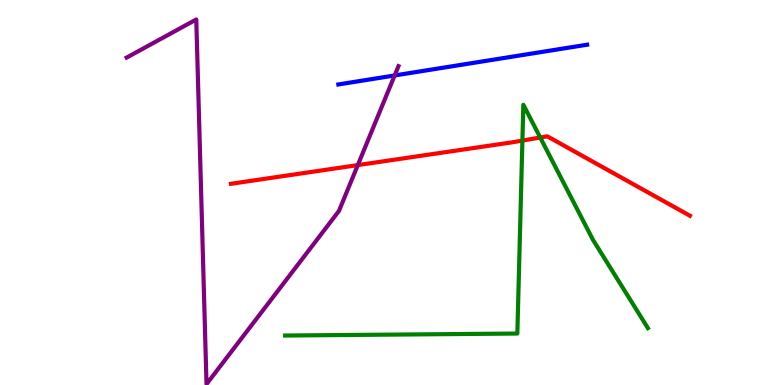[{'lines': ['blue', 'red'], 'intersections': []}, {'lines': ['green', 'red'], 'intersections': [{'x': 6.74, 'y': 6.35}, {'x': 6.97, 'y': 6.43}]}, {'lines': ['purple', 'red'], 'intersections': [{'x': 4.62, 'y': 5.71}]}, {'lines': ['blue', 'green'], 'intersections': []}, {'lines': ['blue', 'purple'], 'intersections': [{'x': 5.09, 'y': 8.04}]}, {'lines': ['green', 'purple'], 'intersections': []}]